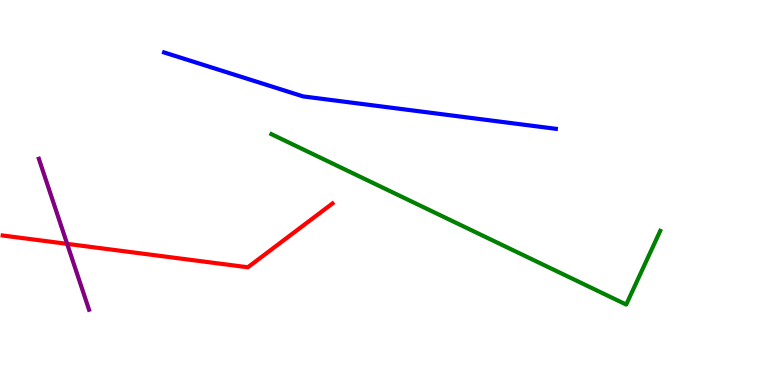[{'lines': ['blue', 'red'], 'intersections': []}, {'lines': ['green', 'red'], 'intersections': []}, {'lines': ['purple', 'red'], 'intersections': [{'x': 0.866, 'y': 3.67}]}, {'lines': ['blue', 'green'], 'intersections': []}, {'lines': ['blue', 'purple'], 'intersections': []}, {'lines': ['green', 'purple'], 'intersections': []}]